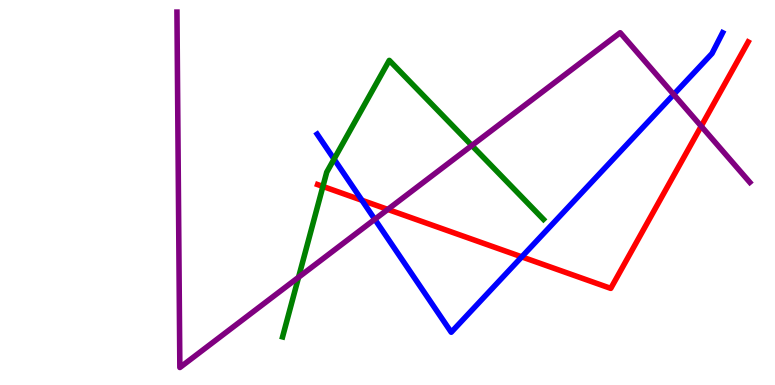[{'lines': ['blue', 'red'], 'intersections': [{'x': 4.67, 'y': 4.8}, {'x': 6.73, 'y': 3.33}]}, {'lines': ['green', 'red'], 'intersections': [{'x': 4.17, 'y': 5.16}]}, {'lines': ['purple', 'red'], 'intersections': [{'x': 5.0, 'y': 4.56}, {'x': 9.05, 'y': 6.72}]}, {'lines': ['blue', 'green'], 'intersections': [{'x': 4.31, 'y': 5.87}]}, {'lines': ['blue', 'purple'], 'intersections': [{'x': 4.84, 'y': 4.3}, {'x': 8.69, 'y': 7.55}]}, {'lines': ['green', 'purple'], 'intersections': [{'x': 3.85, 'y': 2.8}, {'x': 6.09, 'y': 6.22}]}]